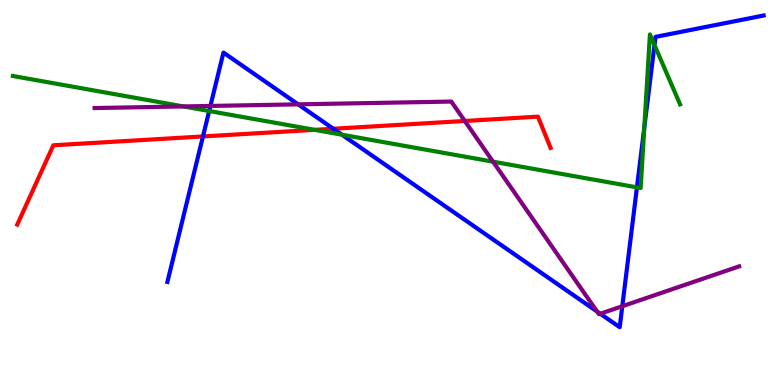[{'lines': ['blue', 'red'], 'intersections': [{'x': 2.62, 'y': 6.46}, {'x': 4.3, 'y': 6.66}]}, {'lines': ['green', 'red'], 'intersections': [{'x': 4.06, 'y': 6.63}]}, {'lines': ['purple', 'red'], 'intersections': [{'x': 6.0, 'y': 6.86}]}, {'lines': ['blue', 'green'], 'intersections': [{'x': 2.7, 'y': 7.12}, {'x': 4.41, 'y': 6.5}, {'x': 8.22, 'y': 5.13}, {'x': 8.31, 'y': 6.68}, {'x': 8.44, 'y': 8.83}]}, {'lines': ['blue', 'purple'], 'intersections': [{'x': 2.71, 'y': 7.25}, {'x': 3.85, 'y': 7.29}, {'x': 7.7, 'y': 1.91}, {'x': 7.75, 'y': 1.85}, {'x': 8.03, 'y': 2.05}]}, {'lines': ['green', 'purple'], 'intersections': [{'x': 2.37, 'y': 7.24}, {'x': 6.36, 'y': 5.8}]}]